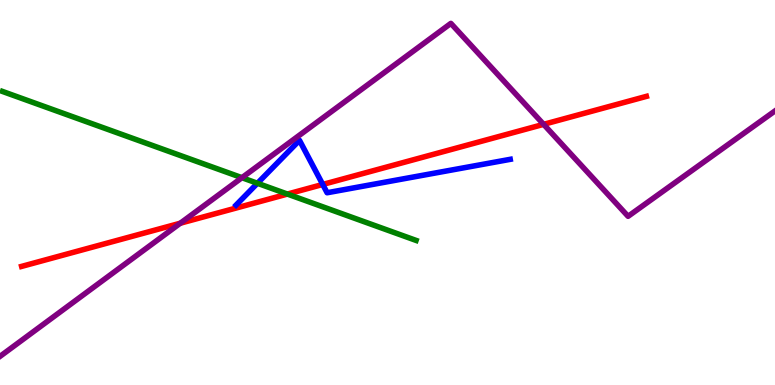[{'lines': ['blue', 'red'], 'intersections': [{'x': 4.16, 'y': 5.21}]}, {'lines': ['green', 'red'], 'intersections': [{'x': 3.71, 'y': 4.96}]}, {'lines': ['purple', 'red'], 'intersections': [{'x': 2.33, 'y': 4.2}, {'x': 7.01, 'y': 6.77}]}, {'lines': ['blue', 'green'], 'intersections': [{'x': 3.32, 'y': 5.24}]}, {'lines': ['blue', 'purple'], 'intersections': []}, {'lines': ['green', 'purple'], 'intersections': [{'x': 3.12, 'y': 5.38}]}]